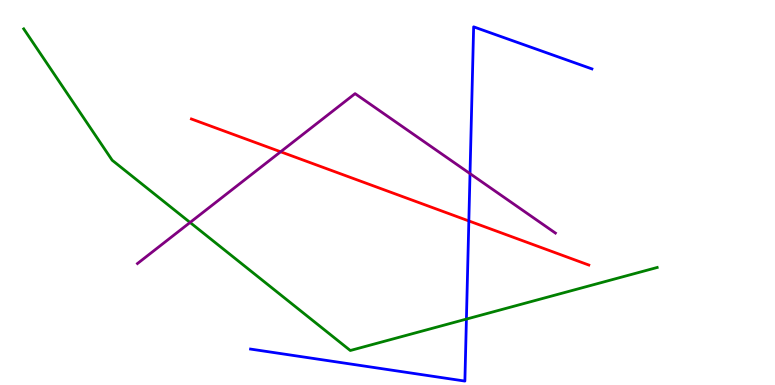[{'lines': ['blue', 'red'], 'intersections': [{'x': 6.05, 'y': 4.26}]}, {'lines': ['green', 'red'], 'intersections': []}, {'lines': ['purple', 'red'], 'intersections': [{'x': 3.62, 'y': 6.06}]}, {'lines': ['blue', 'green'], 'intersections': [{'x': 6.02, 'y': 1.71}]}, {'lines': ['blue', 'purple'], 'intersections': [{'x': 6.06, 'y': 5.49}]}, {'lines': ['green', 'purple'], 'intersections': [{'x': 2.45, 'y': 4.22}]}]